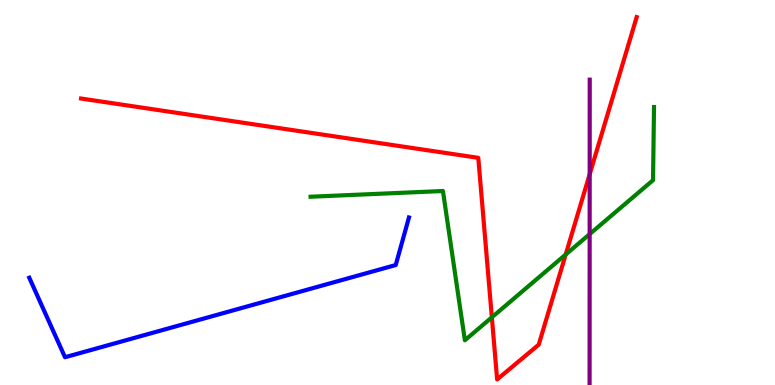[{'lines': ['blue', 'red'], 'intersections': []}, {'lines': ['green', 'red'], 'intersections': [{'x': 6.35, 'y': 1.76}, {'x': 7.3, 'y': 3.39}]}, {'lines': ['purple', 'red'], 'intersections': [{'x': 7.61, 'y': 5.47}]}, {'lines': ['blue', 'green'], 'intersections': []}, {'lines': ['blue', 'purple'], 'intersections': []}, {'lines': ['green', 'purple'], 'intersections': [{'x': 7.61, 'y': 3.92}]}]